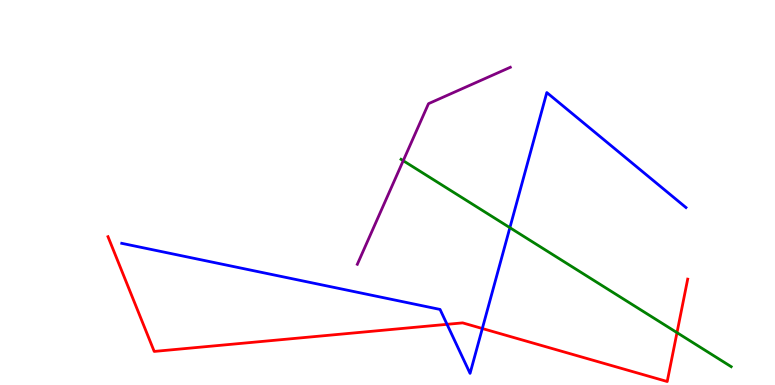[{'lines': ['blue', 'red'], 'intersections': [{'x': 5.77, 'y': 1.58}, {'x': 6.22, 'y': 1.47}]}, {'lines': ['green', 'red'], 'intersections': [{'x': 8.74, 'y': 1.36}]}, {'lines': ['purple', 'red'], 'intersections': []}, {'lines': ['blue', 'green'], 'intersections': [{'x': 6.58, 'y': 4.09}]}, {'lines': ['blue', 'purple'], 'intersections': []}, {'lines': ['green', 'purple'], 'intersections': [{'x': 5.2, 'y': 5.83}]}]